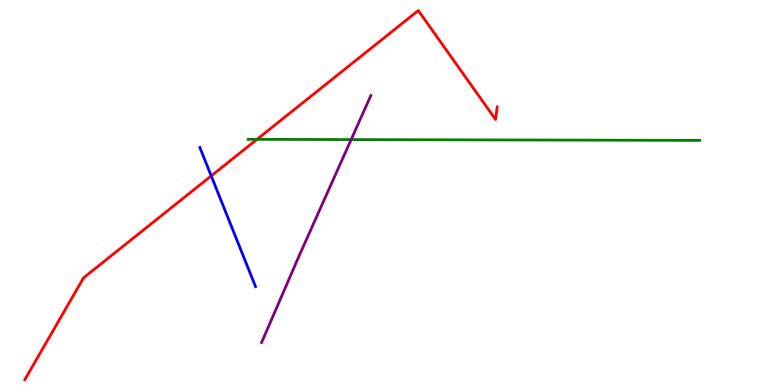[{'lines': ['blue', 'red'], 'intersections': [{'x': 2.73, 'y': 5.43}]}, {'lines': ['green', 'red'], 'intersections': [{'x': 3.32, 'y': 6.38}]}, {'lines': ['purple', 'red'], 'intersections': []}, {'lines': ['blue', 'green'], 'intersections': []}, {'lines': ['blue', 'purple'], 'intersections': []}, {'lines': ['green', 'purple'], 'intersections': [{'x': 4.53, 'y': 6.37}]}]